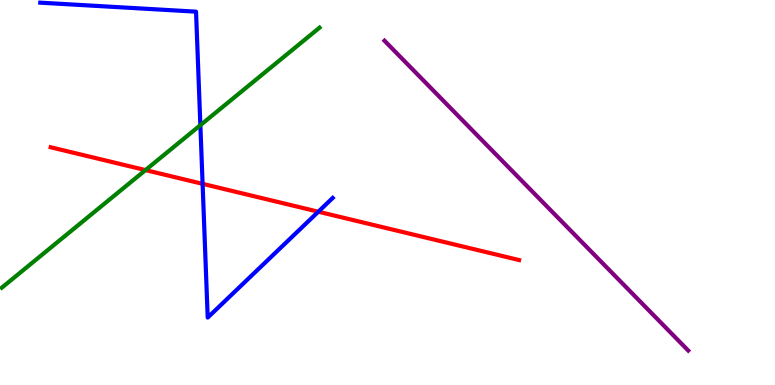[{'lines': ['blue', 'red'], 'intersections': [{'x': 2.61, 'y': 5.22}, {'x': 4.11, 'y': 4.5}]}, {'lines': ['green', 'red'], 'intersections': [{'x': 1.88, 'y': 5.58}]}, {'lines': ['purple', 'red'], 'intersections': []}, {'lines': ['blue', 'green'], 'intersections': [{'x': 2.59, 'y': 6.75}]}, {'lines': ['blue', 'purple'], 'intersections': []}, {'lines': ['green', 'purple'], 'intersections': []}]